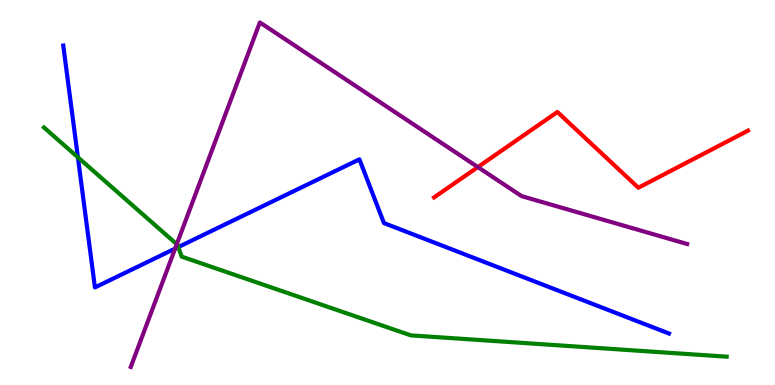[{'lines': ['blue', 'red'], 'intersections': []}, {'lines': ['green', 'red'], 'intersections': []}, {'lines': ['purple', 'red'], 'intersections': [{'x': 6.17, 'y': 5.66}]}, {'lines': ['blue', 'green'], 'intersections': [{'x': 1.01, 'y': 5.91}, {'x': 2.3, 'y': 3.58}]}, {'lines': ['blue', 'purple'], 'intersections': [{'x': 2.26, 'y': 3.54}]}, {'lines': ['green', 'purple'], 'intersections': [{'x': 2.28, 'y': 3.66}]}]